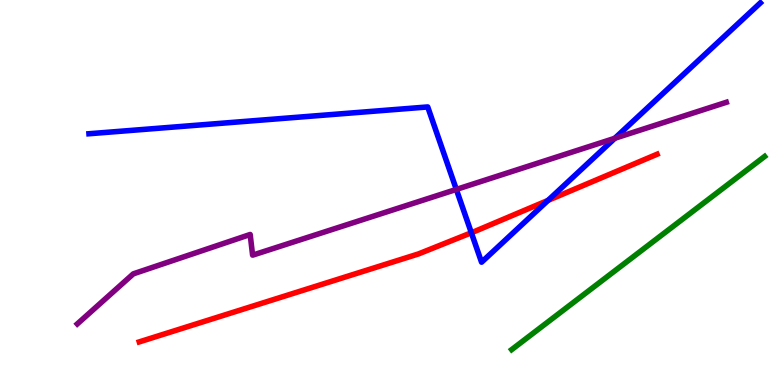[{'lines': ['blue', 'red'], 'intersections': [{'x': 6.08, 'y': 3.95}, {'x': 7.07, 'y': 4.8}]}, {'lines': ['green', 'red'], 'intersections': []}, {'lines': ['purple', 'red'], 'intersections': []}, {'lines': ['blue', 'green'], 'intersections': []}, {'lines': ['blue', 'purple'], 'intersections': [{'x': 5.89, 'y': 5.08}, {'x': 7.93, 'y': 6.41}]}, {'lines': ['green', 'purple'], 'intersections': []}]